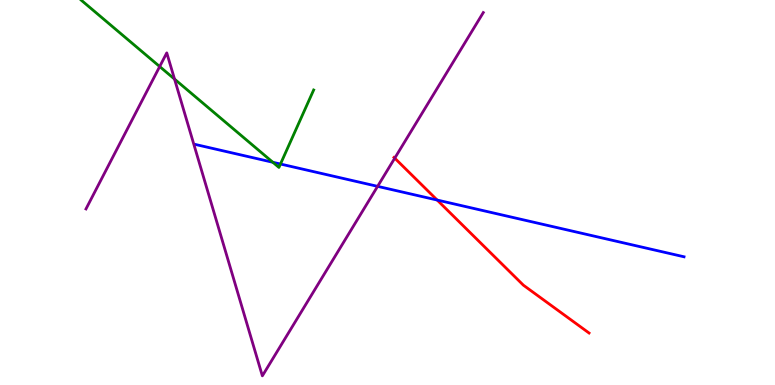[{'lines': ['blue', 'red'], 'intersections': [{'x': 5.64, 'y': 4.8}]}, {'lines': ['green', 'red'], 'intersections': []}, {'lines': ['purple', 'red'], 'intersections': [{'x': 5.09, 'y': 5.89}]}, {'lines': ['blue', 'green'], 'intersections': [{'x': 3.52, 'y': 5.79}, {'x': 3.62, 'y': 5.74}]}, {'lines': ['blue', 'purple'], 'intersections': [{'x': 4.87, 'y': 5.16}]}, {'lines': ['green', 'purple'], 'intersections': [{'x': 2.06, 'y': 8.27}, {'x': 2.25, 'y': 7.95}]}]